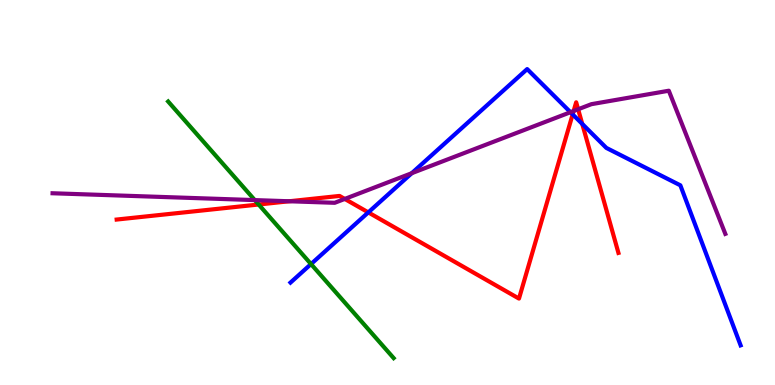[{'lines': ['blue', 'red'], 'intersections': [{'x': 4.75, 'y': 4.48}, {'x': 7.39, 'y': 7.03}, {'x': 7.51, 'y': 6.78}]}, {'lines': ['green', 'red'], 'intersections': [{'x': 3.34, 'y': 4.69}]}, {'lines': ['purple', 'red'], 'intersections': [{'x': 3.73, 'y': 4.77}, {'x': 4.45, 'y': 4.83}, {'x': 7.4, 'y': 7.12}, {'x': 7.46, 'y': 7.16}]}, {'lines': ['blue', 'green'], 'intersections': [{'x': 4.01, 'y': 3.14}]}, {'lines': ['blue', 'purple'], 'intersections': [{'x': 5.31, 'y': 5.5}, {'x': 7.36, 'y': 7.09}]}, {'lines': ['green', 'purple'], 'intersections': [{'x': 3.29, 'y': 4.8}]}]